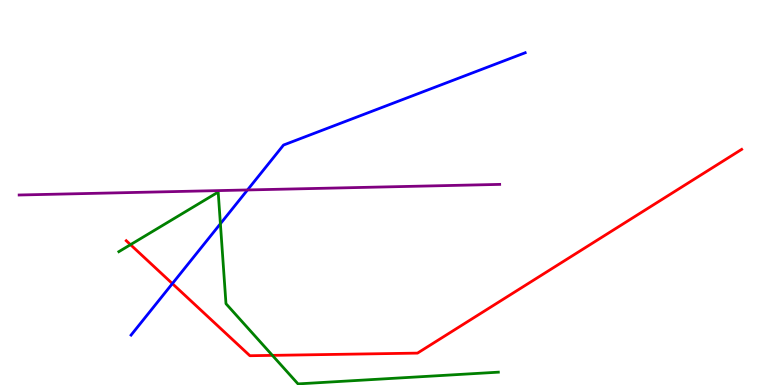[{'lines': ['blue', 'red'], 'intersections': [{'x': 2.22, 'y': 2.63}]}, {'lines': ['green', 'red'], 'intersections': [{'x': 1.68, 'y': 3.64}, {'x': 3.51, 'y': 0.77}]}, {'lines': ['purple', 'red'], 'intersections': []}, {'lines': ['blue', 'green'], 'intersections': [{'x': 2.84, 'y': 4.19}]}, {'lines': ['blue', 'purple'], 'intersections': [{'x': 3.19, 'y': 5.07}]}, {'lines': ['green', 'purple'], 'intersections': []}]